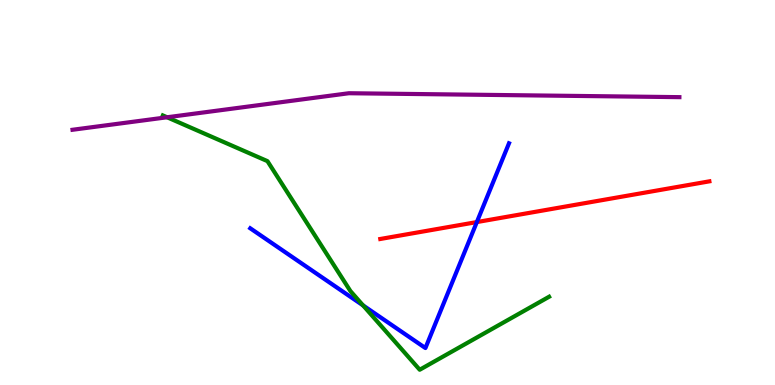[{'lines': ['blue', 'red'], 'intersections': [{'x': 6.15, 'y': 4.23}]}, {'lines': ['green', 'red'], 'intersections': []}, {'lines': ['purple', 'red'], 'intersections': []}, {'lines': ['blue', 'green'], 'intersections': [{'x': 4.68, 'y': 2.07}]}, {'lines': ['blue', 'purple'], 'intersections': []}, {'lines': ['green', 'purple'], 'intersections': [{'x': 2.16, 'y': 6.95}]}]